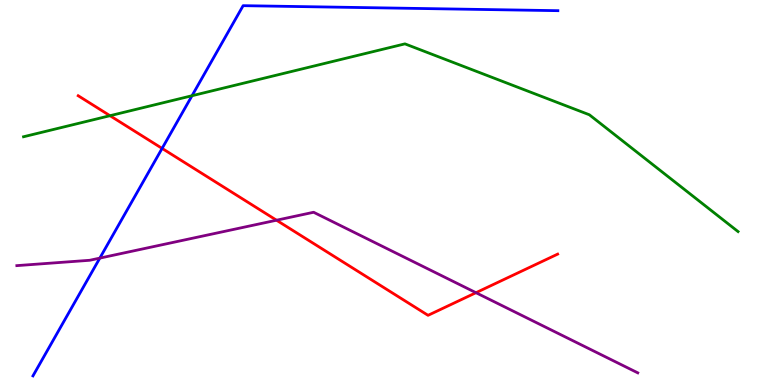[{'lines': ['blue', 'red'], 'intersections': [{'x': 2.09, 'y': 6.15}]}, {'lines': ['green', 'red'], 'intersections': [{'x': 1.42, 'y': 6.99}]}, {'lines': ['purple', 'red'], 'intersections': [{'x': 3.57, 'y': 4.28}, {'x': 6.14, 'y': 2.4}]}, {'lines': ['blue', 'green'], 'intersections': [{'x': 2.48, 'y': 7.51}]}, {'lines': ['blue', 'purple'], 'intersections': [{'x': 1.29, 'y': 3.3}]}, {'lines': ['green', 'purple'], 'intersections': []}]